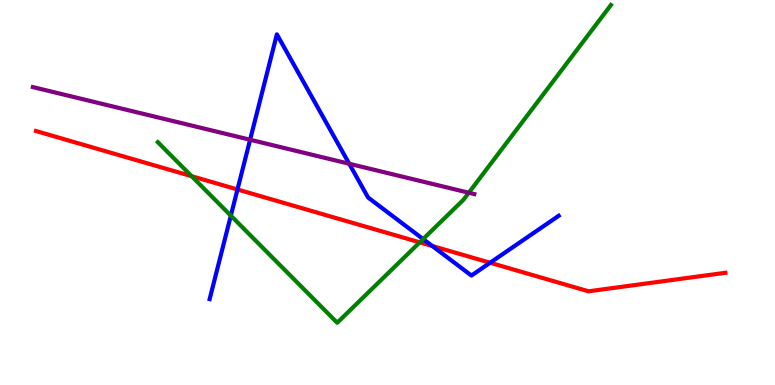[{'lines': ['blue', 'red'], 'intersections': [{'x': 3.06, 'y': 5.08}, {'x': 5.58, 'y': 3.61}, {'x': 6.32, 'y': 3.18}]}, {'lines': ['green', 'red'], 'intersections': [{'x': 2.47, 'y': 5.42}, {'x': 5.42, 'y': 3.71}]}, {'lines': ['purple', 'red'], 'intersections': []}, {'lines': ['blue', 'green'], 'intersections': [{'x': 2.98, 'y': 4.4}, {'x': 5.46, 'y': 3.79}]}, {'lines': ['blue', 'purple'], 'intersections': [{'x': 3.23, 'y': 6.37}, {'x': 4.51, 'y': 5.75}]}, {'lines': ['green', 'purple'], 'intersections': [{'x': 6.05, 'y': 4.99}]}]